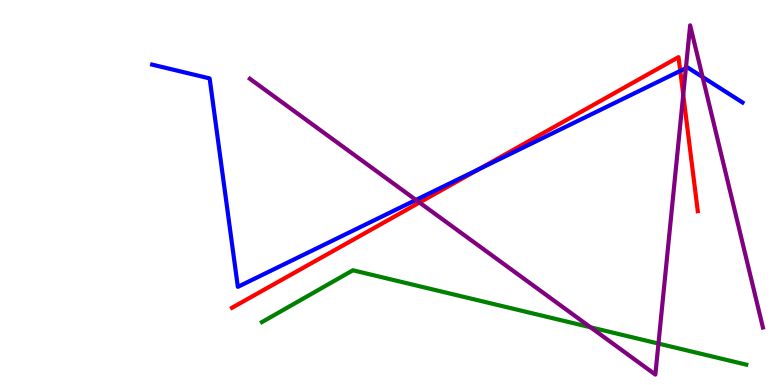[{'lines': ['blue', 'red'], 'intersections': [{'x': 6.18, 'y': 5.6}, {'x': 8.78, 'y': 8.16}]}, {'lines': ['green', 'red'], 'intersections': []}, {'lines': ['purple', 'red'], 'intersections': [{'x': 5.41, 'y': 4.74}, {'x': 8.82, 'y': 7.54}]}, {'lines': ['blue', 'green'], 'intersections': []}, {'lines': ['blue', 'purple'], 'intersections': [{'x': 5.37, 'y': 4.81}, {'x': 8.85, 'y': 8.23}, {'x': 9.07, 'y': 8.0}]}, {'lines': ['green', 'purple'], 'intersections': [{'x': 7.62, 'y': 1.5}, {'x': 8.5, 'y': 1.08}]}]